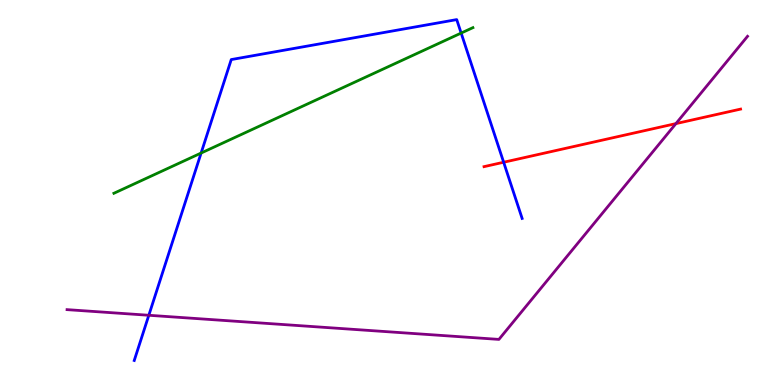[{'lines': ['blue', 'red'], 'intersections': [{'x': 6.5, 'y': 5.79}]}, {'lines': ['green', 'red'], 'intersections': []}, {'lines': ['purple', 'red'], 'intersections': [{'x': 8.72, 'y': 6.79}]}, {'lines': ['blue', 'green'], 'intersections': [{'x': 2.6, 'y': 6.03}, {'x': 5.95, 'y': 9.14}]}, {'lines': ['blue', 'purple'], 'intersections': [{'x': 1.92, 'y': 1.81}]}, {'lines': ['green', 'purple'], 'intersections': []}]